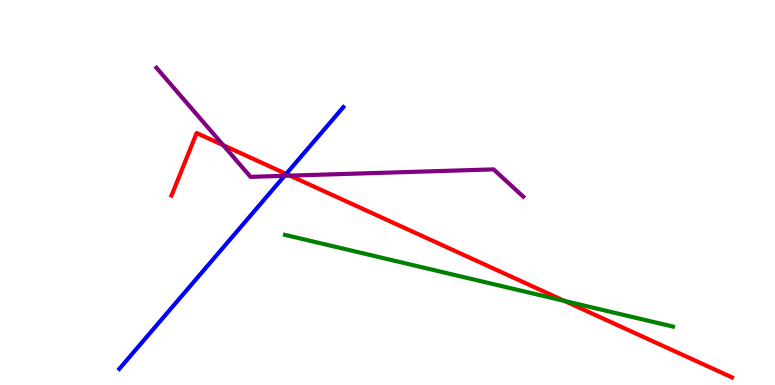[{'lines': ['blue', 'red'], 'intersections': [{'x': 3.69, 'y': 5.48}]}, {'lines': ['green', 'red'], 'intersections': [{'x': 7.28, 'y': 2.18}]}, {'lines': ['purple', 'red'], 'intersections': [{'x': 2.88, 'y': 6.23}, {'x': 3.74, 'y': 5.44}]}, {'lines': ['blue', 'green'], 'intersections': []}, {'lines': ['blue', 'purple'], 'intersections': [{'x': 3.67, 'y': 5.43}]}, {'lines': ['green', 'purple'], 'intersections': []}]